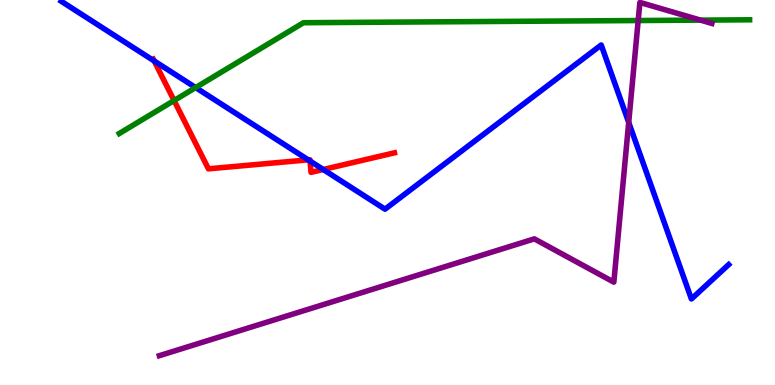[{'lines': ['blue', 'red'], 'intersections': [{'x': 1.99, 'y': 8.42}, {'x': 3.98, 'y': 5.85}, {'x': 4.0, 'y': 5.82}, {'x': 4.17, 'y': 5.6}]}, {'lines': ['green', 'red'], 'intersections': [{'x': 2.25, 'y': 7.39}]}, {'lines': ['purple', 'red'], 'intersections': []}, {'lines': ['blue', 'green'], 'intersections': [{'x': 2.52, 'y': 7.73}]}, {'lines': ['blue', 'purple'], 'intersections': [{'x': 8.11, 'y': 6.82}]}, {'lines': ['green', 'purple'], 'intersections': [{'x': 8.23, 'y': 9.47}, {'x': 9.04, 'y': 9.48}]}]